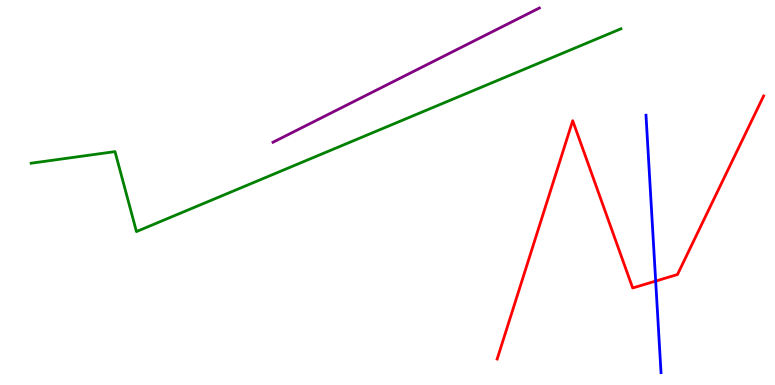[{'lines': ['blue', 'red'], 'intersections': [{'x': 8.46, 'y': 2.7}]}, {'lines': ['green', 'red'], 'intersections': []}, {'lines': ['purple', 'red'], 'intersections': []}, {'lines': ['blue', 'green'], 'intersections': []}, {'lines': ['blue', 'purple'], 'intersections': []}, {'lines': ['green', 'purple'], 'intersections': []}]